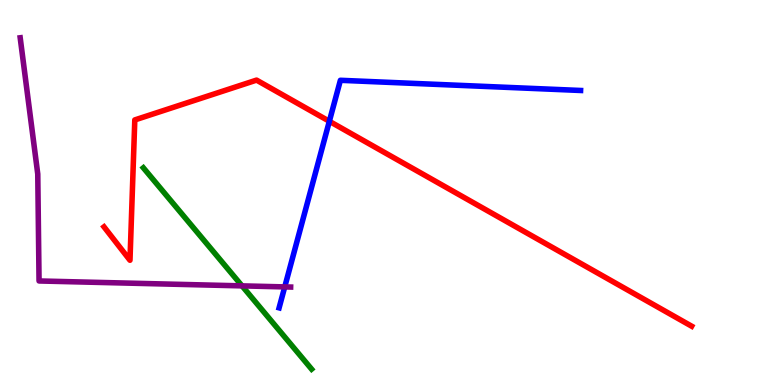[{'lines': ['blue', 'red'], 'intersections': [{'x': 4.25, 'y': 6.85}]}, {'lines': ['green', 'red'], 'intersections': []}, {'lines': ['purple', 'red'], 'intersections': []}, {'lines': ['blue', 'green'], 'intersections': []}, {'lines': ['blue', 'purple'], 'intersections': [{'x': 3.67, 'y': 2.55}]}, {'lines': ['green', 'purple'], 'intersections': [{'x': 3.12, 'y': 2.57}]}]